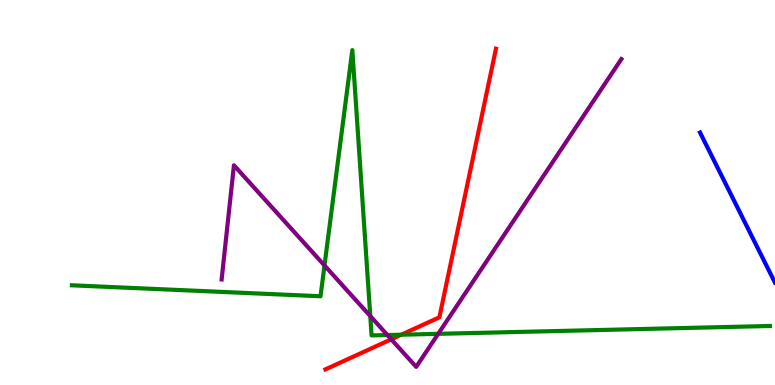[{'lines': ['blue', 'red'], 'intersections': []}, {'lines': ['green', 'red'], 'intersections': [{'x': 5.18, 'y': 1.31}]}, {'lines': ['purple', 'red'], 'intersections': [{'x': 5.05, 'y': 1.19}]}, {'lines': ['blue', 'green'], 'intersections': []}, {'lines': ['blue', 'purple'], 'intersections': []}, {'lines': ['green', 'purple'], 'intersections': [{'x': 4.19, 'y': 3.11}, {'x': 4.78, 'y': 1.79}, {'x': 5.0, 'y': 1.3}, {'x': 5.65, 'y': 1.33}]}]